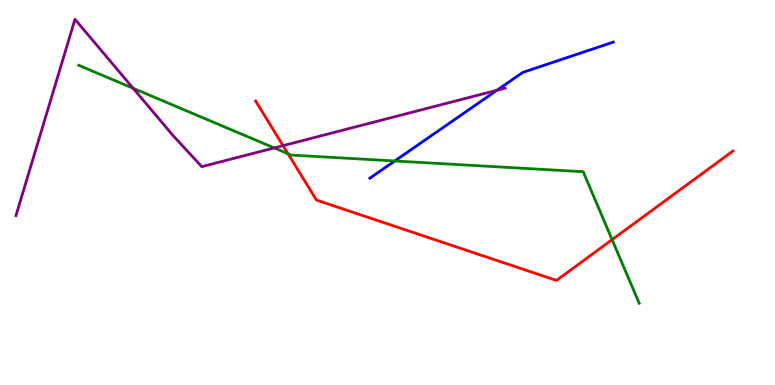[{'lines': ['blue', 'red'], 'intersections': []}, {'lines': ['green', 'red'], 'intersections': [{'x': 3.72, 'y': 6.01}, {'x': 7.9, 'y': 3.78}]}, {'lines': ['purple', 'red'], 'intersections': [{'x': 3.65, 'y': 6.22}]}, {'lines': ['blue', 'green'], 'intersections': [{'x': 5.09, 'y': 5.82}]}, {'lines': ['blue', 'purple'], 'intersections': [{'x': 6.41, 'y': 7.66}]}, {'lines': ['green', 'purple'], 'intersections': [{'x': 1.72, 'y': 7.71}, {'x': 3.54, 'y': 6.16}]}]